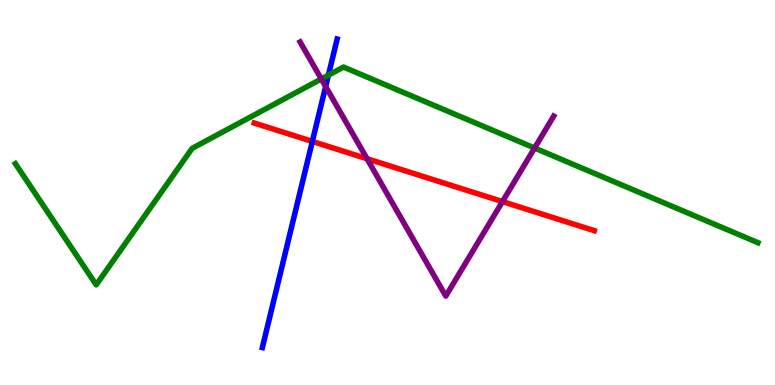[{'lines': ['blue', 'red'], 'intersections': [{'x': 4.03, 'y': 6.33}]}, {'lines': ['green', 'red'], 'intersections': []}, {'lines': ['purple', 'red'], 'intersections': [{'x': 4.74, 'y': 5.88}, {'x': 6.48, 'y': 4.76}]}, {'lines': ['blue', 'green'], 'intersections': [{'x': 4.24, 'y': 8.05}]}, {'lines': ['blue', 'purple'], 'intersections': [{'x': 4.2, 'y': 7.75}]}, {'lines': ['green', 'purple'], 'intersections': [{'x': 4.15, 'y': 7.95}, {'x': 6.9, 'y': 6.16}]}]